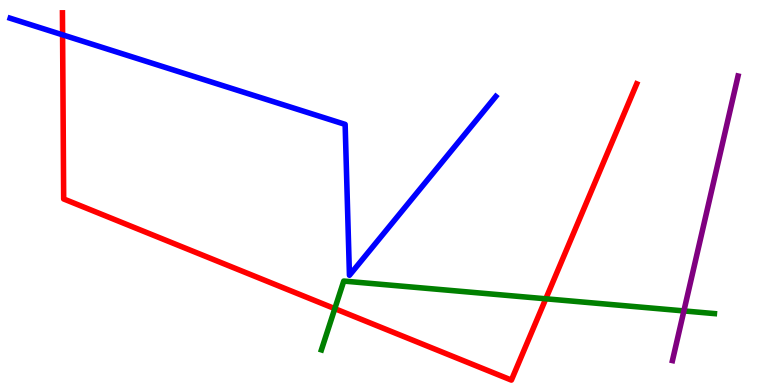[{'lines': ['blue', 'red'], 'intersections': [{'x': 0.808, 'y': 9.1}]}, {'lines': ['green', 'red'], 'intersections': [{'x': 4.32, 'y': 1.98}, {'x': 7.04, 'y': 2.24}]}, {'lines': ['purple', 'red'], 'intersections': []}, {'lines': ['blue', 'green'], 'intersections': []}, {'lines': ['blue', 'purple'], 'intersections': []}, {'lines': ['green', 'purple'], 'intersections': [{'x': 8.82, 'y': 1.92}]}]